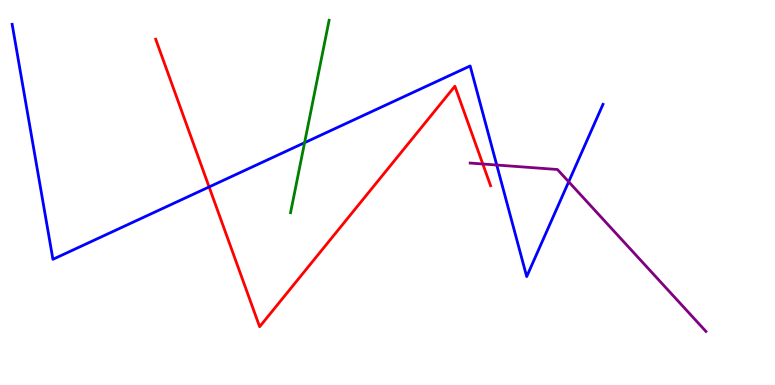[{'lines': ['blue', 'red'], 'intersections': [{'x': 2.7, 'y': 5.14}]}, {'lines': ['green', 'red'], 'intersections': []}, {'lines': ['purple', 'red'], 'intersections': [{'x': 6.23, 'y': 5.74}]}, {'lines': ['blue', 'green'], 'intersections': [{'x': 3.93, 'y': 6.29}]}, {'lines': ['blue', 'purple'], 'intersections': [{'x': 6.41, 'y': 5.71}, {'x': 7.34, 'y': 5.28}]}, {'lines': ['green', 'purple'], 'intersections': []}]